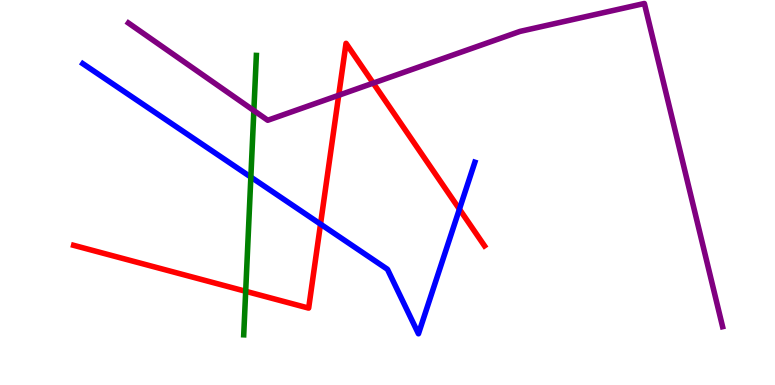[{'lines': ['blue', 'red'], 'intersections': [{'x': 4.14, 'y': 4.18}, {'x': 5.93, 'y': 4.57}]}, {'lines': ['green', 'red'], 'intersections': [{'x': 3.17, 'y': 2.43}]}, {'lines': ['purple', 'red'], 'intersections': [{'x': 4.37, 'y': 7.53}, {'x': 4.82, 'y': 7.84}]}, {'lines': ['blue', 'green'], 'intersections': [{'x': 3.24, 'y': 5.4}]}, {'lines': ['blue', 'purple'], 'intersections': []}, {'lines': ['green', 'purple'], 'intersections': [{'x': 3.28, 'y': 7.13}]}]